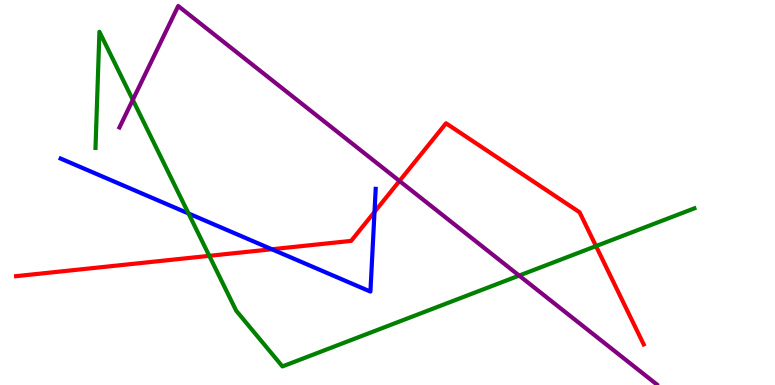[{'lines': ['blue', 'red'], 'intersections': [{'x': 3.51, 'y': 3.53}, {'x': 4.83, 'y': 4.5}]}, {'lines': ['green', 'red'], 'intersections': [{'x': 2.7, 'y': 3.36}, {'x': 7.69, 'y': 3.61}]}, {'lines': ['purple', 'red'], 'intersections': [{'x': 5.15, 'y': 5.3}]}, {'lines': ['blue', 'green'], 'intersections': [{'x': 2.43, 'y': 4.46}]}, {'lines': ['blue', 'purple'], 'intersections': []}, {'lines': ['green', 'purple'], 'intersections': [{'x': 1.71, 'y': 7.41}, {'x': 6.7, 'y': 2.84}]}]